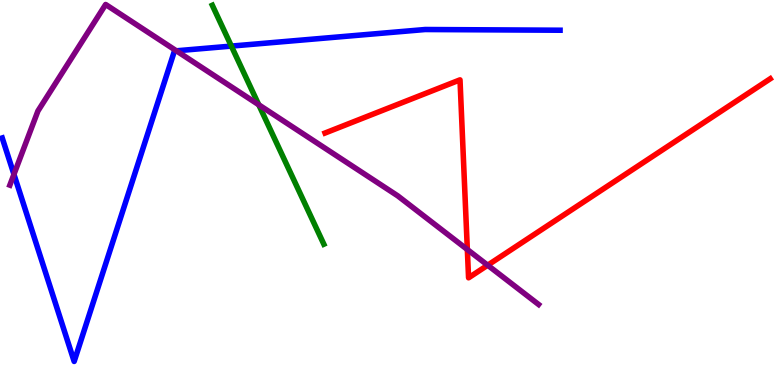[{'lines': ['blue', 'red'], 'intersections': []}, {'lines': ['green', 'red'], 'intersections': []}, {'lines': ['purple', 'red'], 'intersections': [{'x': 6.03, 'y': 3.52}, {'x': 6.29, 'y': 3.11}]}, {'lines': ['blue', 'green'], 'intersections': [{'x': 2.99, 'y': 8.8}]}, {'lines': ['blue', 'purple'], 'intersections': [{'x': 0.18, 'y': 5.47}, {'x': 2.28, 'y': 8.68}]}, {'lines': ['green', 'purple'], 'intersections': [{'x': 3.34, 'y': 7.28}]}]